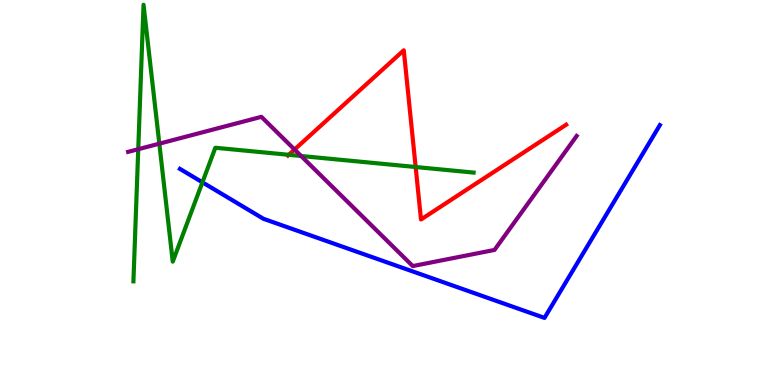[{'lines': ['blue', 'red'], 'intersections': []}, {'lines': ['green', 'red'], 'intersections': [{'x': 3.73, 'y': 5.98}, {'x': 5.36, 'y': 5.66}]}, {'lines': ['purple', 'red'], 'intersections': [{'x': 3.8, 'y': 6.12}]}, {'lines': ['blue', 'green'], 'intersections': [{'x': 2.61, 'y': 5.26}]}, {'lines': ['blue', 'purple'], 'intersections': []}, {'lines': ['green', 'purple'], 'intersections': [{'x': 1.78, 'y': 6.12}, {'x': 2.06, 'y': 6.27}, {'x': 3.89, 'y': 5.95}]}]